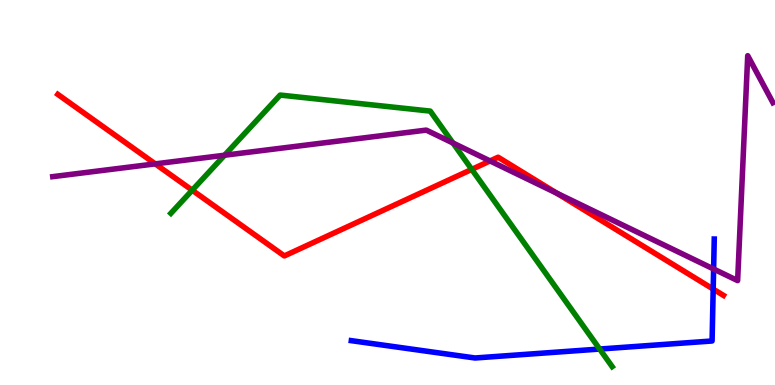[{'lines': ['blue', 'red'], 'intersections': [{'x': 9.2, 'y': 2.49}]}, {'lines': ['green', 'red'], 'intersections': [{'x': 2.48, 'y': 5.06}, {'x': 6.09, 'y': 5.6}]}, {'lines': ['purple', 'red'], 'intersections': [{'x': 2.0, 'y': 5.74}, {'x': 6.32, 'y': 5.82}, {'x': 7.18, 'y': 4.98}]}, {'lines': ['blue', 'green'], 'intersections': [{'x': 7.74, 'y': 0.934}]}, {'lines': ['blue', 'purple'], 'intersections': [{'x': 9.21, 'y': 3.01}]}, {'lines': ['green', 'purple'], 'intersections': [{'x': 2.9, 'y': 5.97}, {'x': 5.84, 'y': 6.29}]}]